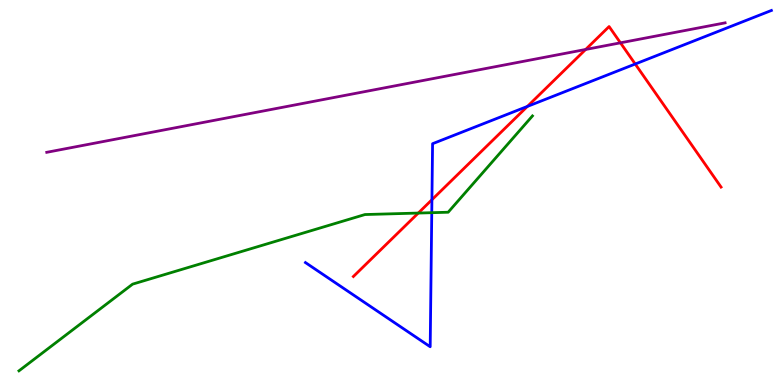[{'lines': ['blue', 'red'], 'intersections': [{'x': 5.57, 'y': 4.81}, {'x': 6.81, 'y': 7.24}, {'x': 8.2, 'y': 8.34}]}, {'lines': ['green', 'red'], 'intersections': [{'x': 5.4, 'y': 4.47}]}, {'lines': ['purple', 'red'], 'intersections': [{'x': 7.56, 'y': 8.72}, {'x': 8.01, 'y': 8.89}]}, {'lines': ['blue', 'green'], 'intersections': [{'x': 5.57, 'y': 4.48}]}, {'lines': ['blue', 'purple'], 'intersections': []}, {'lines': ['green', 'purple'], 'intersections': []}]